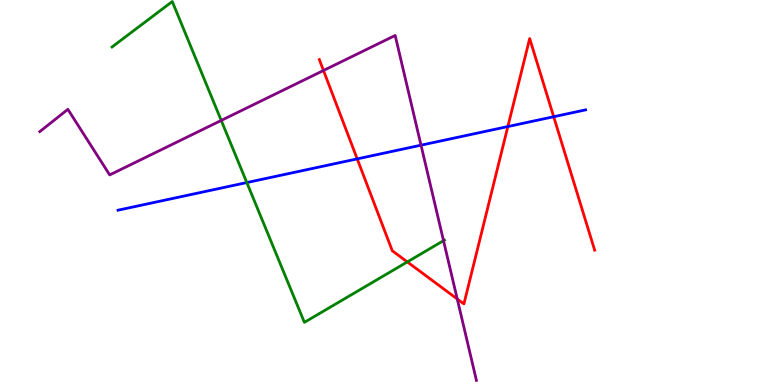[{'lines': ['blue', 'red'], 'intersections': [{'x': 4.61, 'y': 5.87}, {'x': 6.55, 'y': 6.71}, {'x': 7.14, 'y': 6.97}]}, {'lines': ['green', 'red'], 'intersections': [{'x': 5.26, 'y': 3.2}]}, {'lines': ['purple', 'red'], 'intersections': [{'x': 4.17, 'y': 8.17}, {'x': 5.9, 'y': 2.23}]}, {'lines': ['blue', 'green'], 'intersections': [{'x': 3.18, 'y': 5.26}]}, {'lines': ['blue', 'purple'], 'intersections': [{'x': 5.43, 'y': 6.23}]}, {'lines': ['green', 'purple'], 'intersections': [{'x': 2.85, 'y': 6.87}, {'x': 5.72, 'y': 3.75}]}]